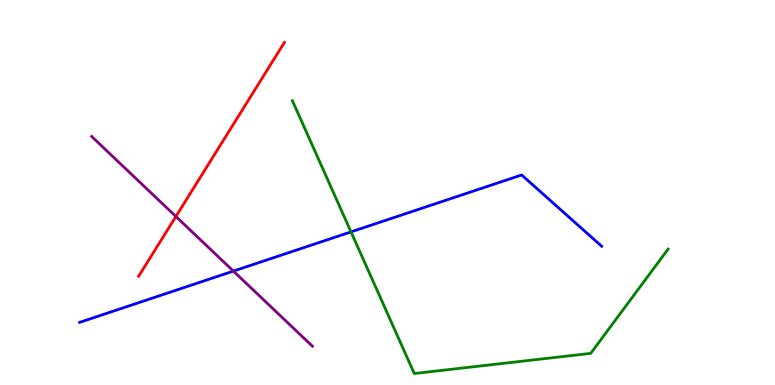[{'lines': ['blue', 'red'], 'intersections': []}, {'lines': ['green', 'red'], 'intersections': []}, {'lines': ['purple', 'red'], 'intersections': [{'x': 2.27, 'y': 4.38}]}, {'lines': ['blue', 'green'], 'intersections': [{'x': 4.53, 'y': 3.98}]}, {'lines': ['blue', 'purple'], 'intersections': [{'x': 3.01, 'y': 2.96}]}, {'lines': ['green', 'purple'], 'intersections': []}]